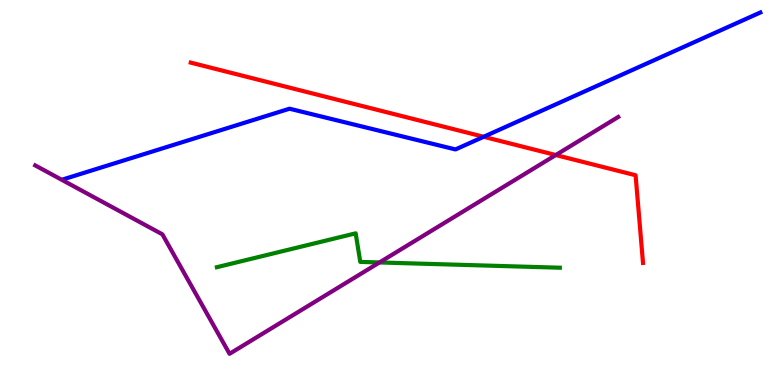[{'lines': ['blue', 'red'], 'intersections': [{'x': 6.24, 'y': 6.45}]}, {'lines': ['green', 'red'], 'intersections': []}, {'lines': ['purple', 'red'], 'intersections': [{'x': 7.17, 'y': 5.97}]}, {'lines': ['blue', 'green'], 'intersections': []}, {'lines': ['blue', 'purple'], 'intersections': []}, {'lines': ['green', 'purple'], 'intersections': [{'x': 4.9, 'y': 3.18}]}]